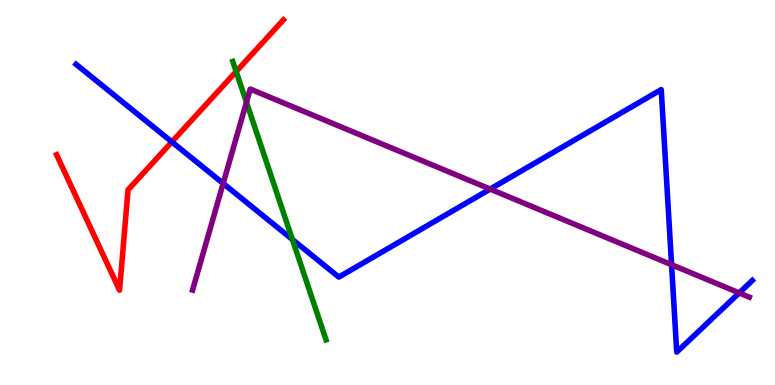[{'lines': ['blue', 'red'], 'intersections': [{'x': 2.22, 'y': 6.31}]}, {'lines': ['green', 'red'], 'intersections': [{'x': 3.05, 'y': 8.14}]}, {'lines': ['purple', 'red'], 'intersections': []}, {'lines': ['blue', 'green'], 'intersections': [{'x': 3.77, 'y': 3.78}]}, {'lines': ['blue', 'purple'], 'intersections': [{'x': 2.88, 'y': 5.24}, {'x': 6.32, 'y': 5.09}, {'x': 8.67, 'y': 3.12}, {'x': 9.54, 'y': 2.39}]}, {'lines': ['green', 'purple'], 'intersections': [{'x': 3.18, 'y': 7.34}]}]